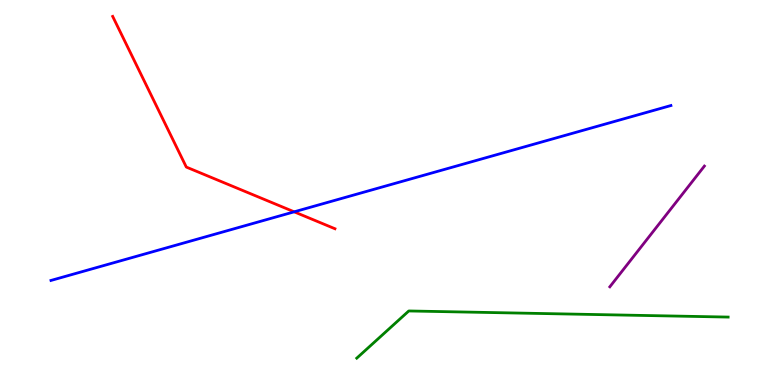[{'lines': ['blue', 'red'], 'intersections': [{'x': 3.8, 'y': 4.5}]}, {'lines': ['green', 'red'], 'intersections': []}, {'lines': ['purple', 'red'], 'intersections': []}, {'lines': ['blue', 'green'], 'intersections': []}, {'lines': ['blue', 'purple'], 'intersections': []}, {'lines': ['green', 'purple'], 'intersections': []}]